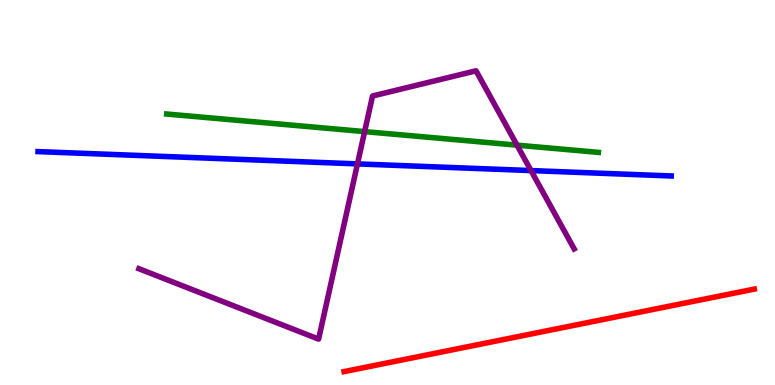[{'lines': ['blue', 'red'], 'intersections': []}, {'lines': ['green', 'red'], 'intersections': []}, {'lines': ['purple', 'red'], 'intersections': []}, {'lines': ['blue', 'green'], 'intersections': []}, {'lines': ['blue', 'purple'], 'intersections': [{'x': 4.61, 'y': 5.74}, {'x': 6.85, 'y': 5.57}]}, {'lines': ['green', 'purple'], 'intersections': [{'x': 4.7, 'y': 6.58}, {'x': 6.67, 'y': 6.23}]}]